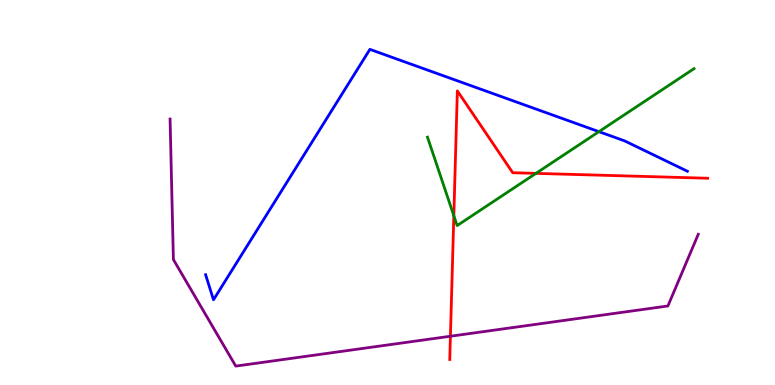[{'lines': ['blue', 'red'], 'intersections': []}, {'lines': ['green', 'red'], 'intersections': [{'x': 5.86, 'y': 4.4}, {'x': 6.92, 'y': 5.5}]}, {'lines': ['purple', 'red'], 'intersections': [{'x': 5.81, 'y': 1.27}]}, {'lines': ['blue', 'green'], 'intersections': [{'x': 7.73, 'y': 6.58}]}, {'lines': ['blue', 'purple'], 'intersections': []}, {'lines': ['green', 'purple'], 'intersections': []}]